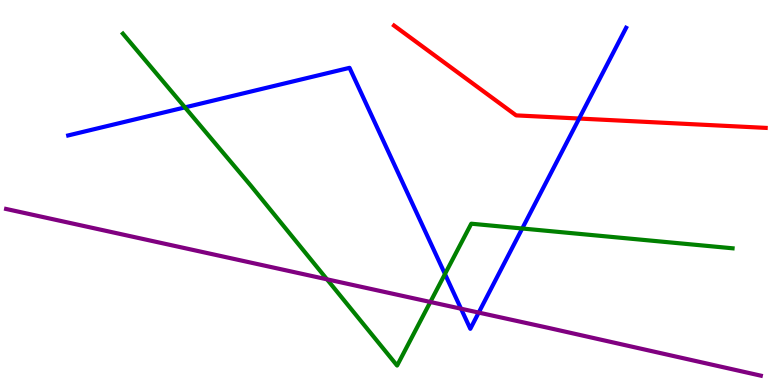[{'lines': ['blue', 'red'], 'intersections': [{'x': 7.47, 'y': 6.92}]}, {'lines': ['green', 'red'], 'intersections': []}, {'lines': ['purple', 'red'], 'intersections': []}, {'lines': ['blue', 'green'], 'intersections': [{'x': 2.39, 'y': 7.21}, {'x': 5.74, 'y': 2.88}, {'x': 6.74, 'y': 4.06}]}, {'lines': ['blue', 'purple'], 'intersections': [{'x': 5.95, 'y': 1.98}, {'x': 6.18, 'y': 1.88}]}, {'lines': ['green', 'purple'], 'intersections': [{'x': 4.22, 'y': 2.75}, {'x': 5.55, 'y': 2.16}]}]